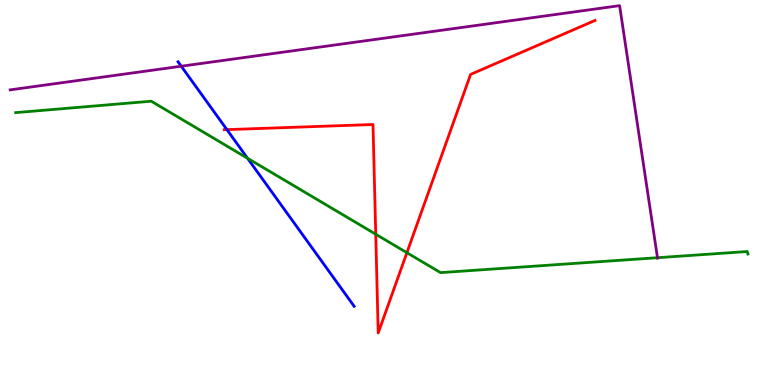[{'lines': ['blue', 'red'], 'intersections': [{'x': 2.93, 'y': 6.63}]}, {'lines': ['green', 'red'], 'intersections': [{'x': 4.85, 'y': 3.92}, {'x': 5.25, 'y': 3.44}]}, {'lines': ['purple', 'red'], 'intersections': []}, {'lines': ['blue', 'green'], 'intersections': [{'x': 3.19, 'y': 5.89}]}, {'lines': ['blue', 'purple'], 'intersections': [{'x': 2.34, 'y': 8.28}]}, {'lines': ['green', 'purple'], 'intersections': [{'x': 8.48, 'y': 3.31}]}]